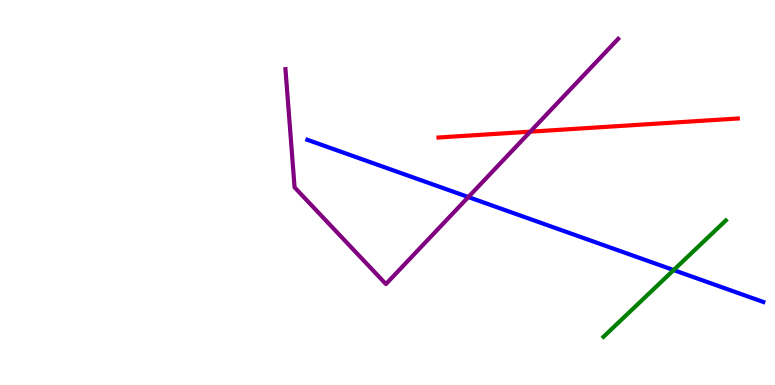[{'lines': ['blue', 'red'], 'intersections': []}, {'lines': ['green', 'red'], 'intersections': []}, {'lines': ['purple', 'red'], 'intersections': [{'x': 6.84, 'y': 6.58}]}, {'lines': ['blue', 'green'], 'intersections': [{'x': 8.69, 'y': 2.99}]}, {'lines': ['blue', 'purple'], 'intersections': [{'x': 6.04, 'y': 4.88}]}, {'lines': ['green', 'purple'], 'intersections': []}]